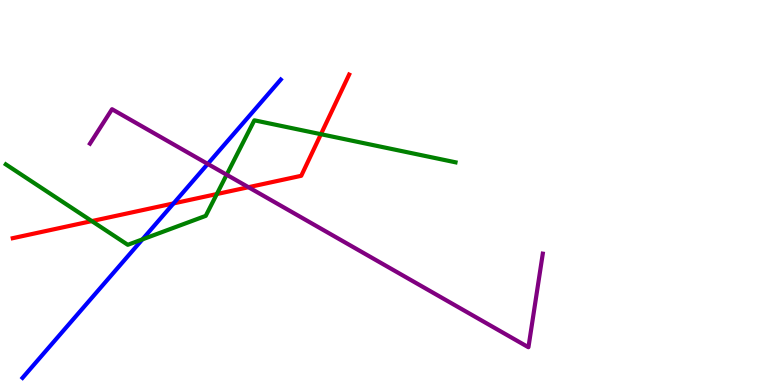[{'lines': ['blue', 'red'], 'intersections': [{'x': 2.24, 'y': 4.72}]}, {'lines': ['green', 'red'], 'intersections': [{'x': 1.18, 'y': 4.26}, {'x': 2.8, 'y': 4.96}, {'x': 4.14, 'y': 6.51}]}, {'lines': ['purple', 'red'], 'intersections': [{'x': 3.21, 'y': 5.14}]}, {'lines': ['blue', 'green'], 'intersections': [{'x': 1.84, 'y': 3.78}]}, {'lines': ['blue', 'purple'], 'intersections': [{'x': 2.68, 'y': 5.74}]}, {'lines': ['green', 'purple'], 'intersections': [{'x': 2.92, 'y': 5.46}]}]